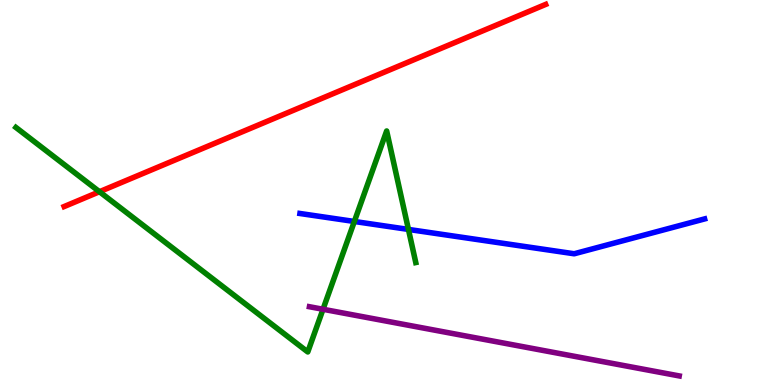[{'lines': ['blue', 'red'], 'intersections': []}, {'lines': ['green', 'red'], 'intersections': [{'x': 1.28, 'y': 5.02}]}, {'lines': ['purple', 'red'], 'intersections': []}, {'lines': ['blue', 'green'], 'intersections': [{'x': 4.57, 'y': 4.25}, {'x': 5.27, 'y': 4.04}]}, {'lines': ['blue', 'purple'], 'intersections': []}, {'lines': ['green', 'purple'], 'intersections': [{'x': 4.17, 'y': 1.97}]}]